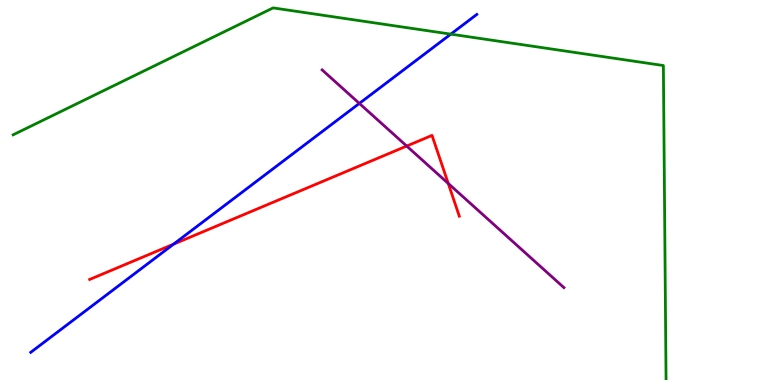[{'lines': ['blue', 'red'], 'intersections': [{'x': 2.24, 'y': 3.66}]}, {'lines': ['green', 'red'], 'intersections': []}, {'lines': ['purple', 'red'], 'intersections': [{'x': 5.25, 'y': 6.21}, {'x': 5.78, 'y': 5.23}]}, {'lines': ['blue', 'green'], 'intersections': [{'x': 5.82, 'y': 9.11}]}, {'lines': ['blue', 'purple'], 'intersections': [{'x': 4.64, 'y': 7.31}]}, {'lines': ['green', 'purple'], 'intersections': []}]